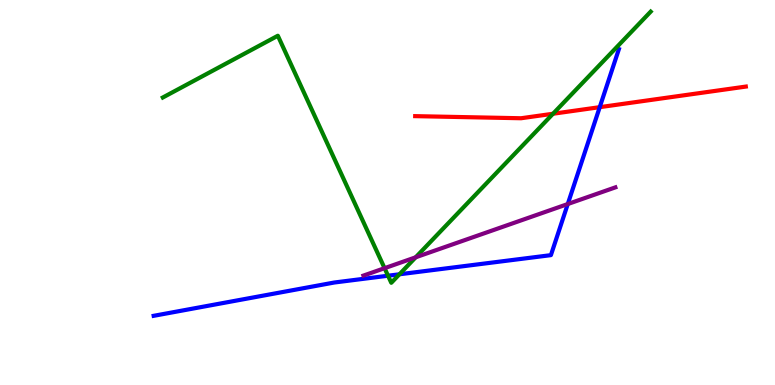[{'lines': ['blue', 'red'], 'intersections': [{'x': 7.74, 'y': 7.22}]}, {'lines': ['green', 'red'], 'intersections': [{'x': 7.14, 'y': 7.05}]}, {'lines': ['purple', 'red'], 'intersections': []}, {'lines': ['blue', 'green'], 'intersections': [{'x': 5.01, 'y': 2.84}, {'x': 5.15, 'y': 2.88}]}, {'lines': ['blue', 'purple'], 'intersections': [{'x': 7.33, 'y': 4.7}]}, {'lines': ['green', 'purple'], 'intersections': [{'x': 4.96, 'y': 3.03}, {'x': 5.36, 'y': 3.32}]}]